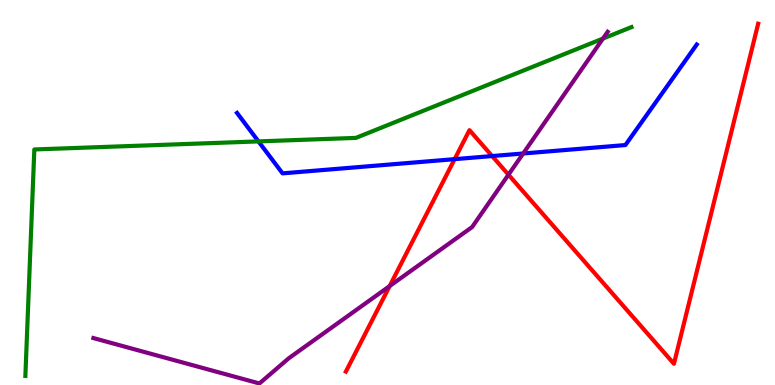[{'lines': ['blue', 'red'], 'intersections': [{'x': 5.87, 'y': 5.87}, {'x': 6.35, 'y': 5.95}]}, {'lines': ['green', 'red'], 'intersections': []}, {'lines': ['purple', 'red'], 'intersections': [{'x': 5.03, 'y': 2.57}, {'x': 6.56, 'y': 5.46}]}, {'lines': ['blue', 'green'], 'intersections': [{'x': 3.33, 'y': 6.33}]}, {'lines': ['blue', 'purple'], 'intersections': [{'x': 6.75, 'y': 6.01}]}, {'lines': ['green', 'purple'], 'intersections': [{'x': 7.78, 'y': 9.0}]}]